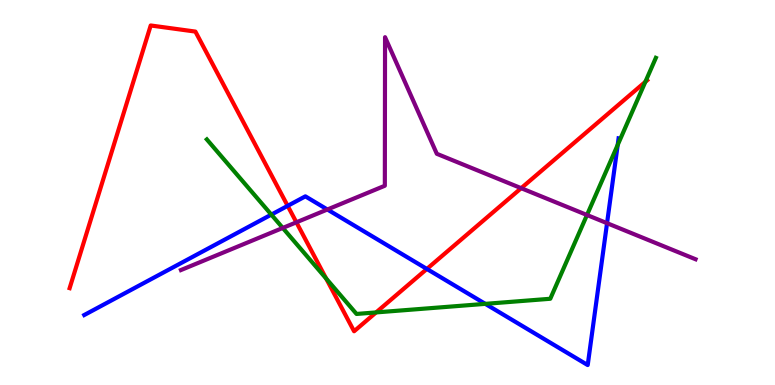[{'lines': ['blue', 'red'], 'intersections': [{'x': 3.71, 'y': 4.65}, {'x': 5.51, 'y': 3.01}]}, {'lines': ['green', 'red'], 'intersections': [{'x': 4.21, 'y': 2.77}, {'x': 4.85, 'y': 1.89}, {'x': 8.33, 'y': 7.87}]}, {'lines': ['purple', 'red'], 'intersections': [{'x': 3.82, 'y': 4.23}, {'x': 6.72, 'y': 5.11}]}, {'lines': ['blue', 'green'], 'intersections': [{'x': 3.5, 'y': 4.43}, {'x': 6.26, 'y': 2.11}, {'x': 7.97, 'y': 6.24}]}, {'lines': ['blue', 'purple'], 'intersections': [{'x': 4.22, 'y': 4.56}, {'x': 7.83, 'y': 4.2}]}, {'lines': ['green', 'purple'], 'intersections': [{'x': 3.65, 'y': 4.08}, {'x': 7.57, 'y': 4.42}]}]